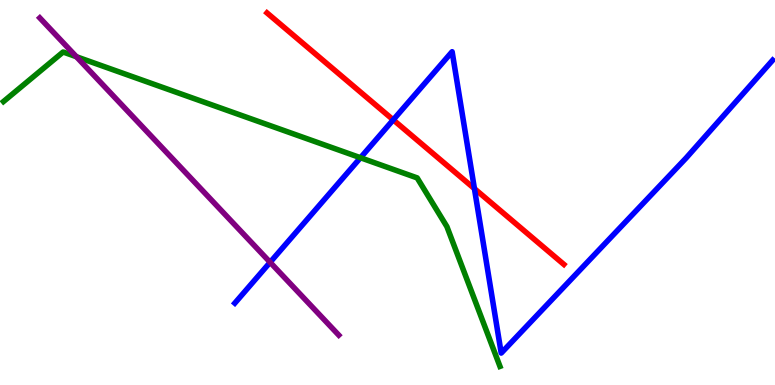[{'lines': ['blue', 'red'], 'intersections': [{'x': 5.07, 'y': 6.89}, {'x': 6.12, 'y': 5.1}]}, {'lines': ['green', 'red'], 'intersections': []}, {'lines': ['purple', 'red'], 'intersections': []}, {'lines': ['blue', 'green'], 'intersections': [{'x': 4.65, 'y': 5.9}]}, {'lines': ['blue', 'purple'], 'intersections': [{'x': 3.49, 'y': 3.19}]}, {'lines': ['green', 'purple'], 'intersections': [{'x': 0.986, 'y': 8.53}]}]